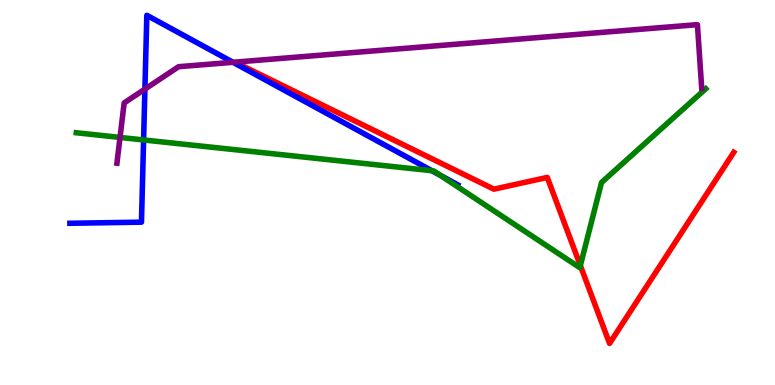[{'lines': ['blue', 'red'], 'intersections': []}, {'lines': ['green', 'red'], 'intersections': [{'x': 7.49, 'y': 3.1}]}, {'lines': ['purple', 'red'], 'intersections': []}, {'lines': ['blue', 'green'], 'intersections': [{'x': 1.85, 'y': 6.37}, {'x': 5.57, 'y': 5.57}, {'x': 5.68, 'y': 5.45}]}, {'lines': ['blue', 'purple'], 'intersections': [{'x': 1.87, 'y': 7.69}, {'x': 3.01, 'y': 8.38}]}, {'lines': ['green', 'purple'], 'intersections': [{'x': 1.55, 'y': 6.43}]}]